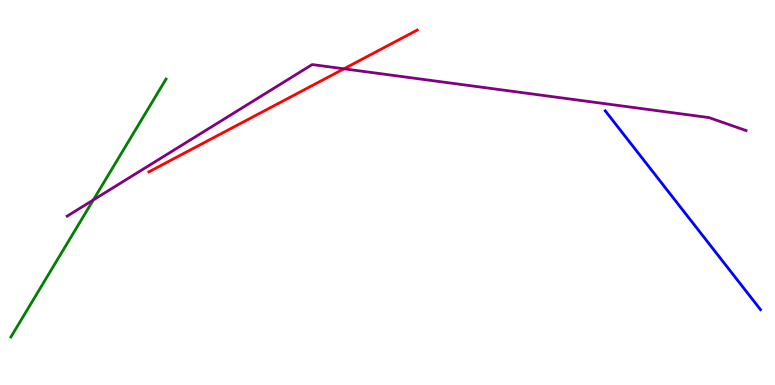[{'lines': ['blue', 'red'], 'intersections': []}, {'lines': ['green', 'red'], 'intersections': []}, {'lines': ['purple', 'red'], 'intersections': [{'x': 4.44, 'y': 8.21}]}, {'lines': ['blue', 'green'], 'intersections': []}, {'lines': ['blue', 'purple'], 'intersections': []}, {'lines': ['green', 'purple'], 'intersections': [{'x': 1.2, 'y': 4.81}]}]